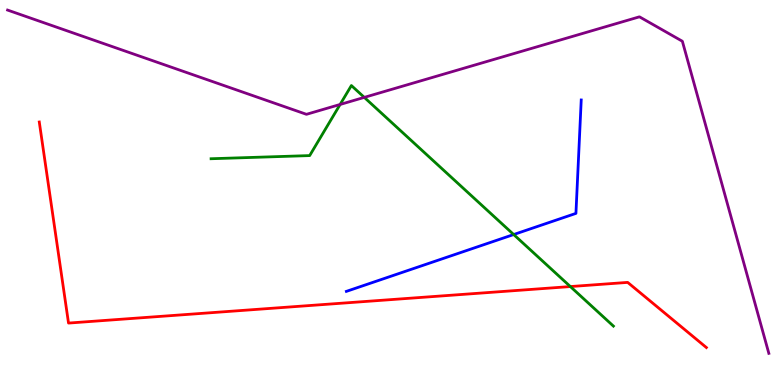[{'lines': ['blue', 'red'], 'intersections': []}, {'lines': ['green', 'red'], 'intersections': [{'x': 7.36, 'y': 2.56}]}, {'lines': ['purple', 'red'], 'intersections': []}, {'lines': ['blue', 'green'], 'intersections': [{'x': 6.63, 'y': 3.91}]}, {'lines': ['blue', 'purple'], 'intersections': []}, {'lines': ['green', 'purple'], 'intersections': [{'x': 4.39, 'y': 7.29}, {'x': 4.7, 'y': 7.47}]}]